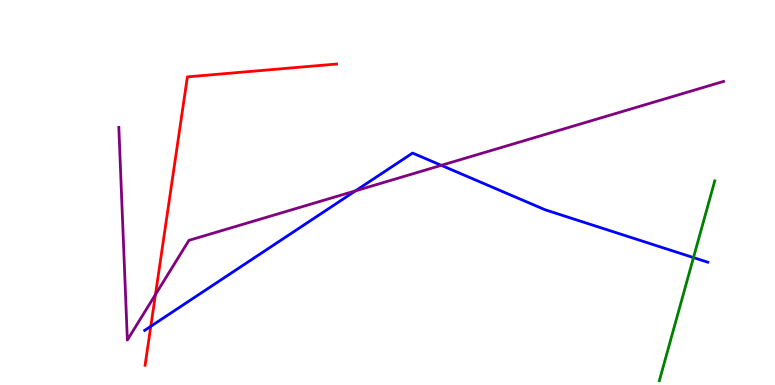[{'lines': ['blue', 'red'], 'intersections': [{'x': 1.95, 'y': 1.52}]}, {'lines': ['green', 'red'], 'intersections': []}, {'lines': ['purple', 'red'], 'intersections': [{'x': 2.01, 'y': 2.35}]}, {'lines': ['blue', 'green'], 'intersections': [{'x': 8.95, 'y': 3.31}]}, {'lines': ['blue', 'purple'], 'intersections': [{'x': 4.59, 'y': 5.04}, {'x': 5.69, 'y': 5.71}]}, {'lines': ['green', 'purple'], 'intersections': []}]